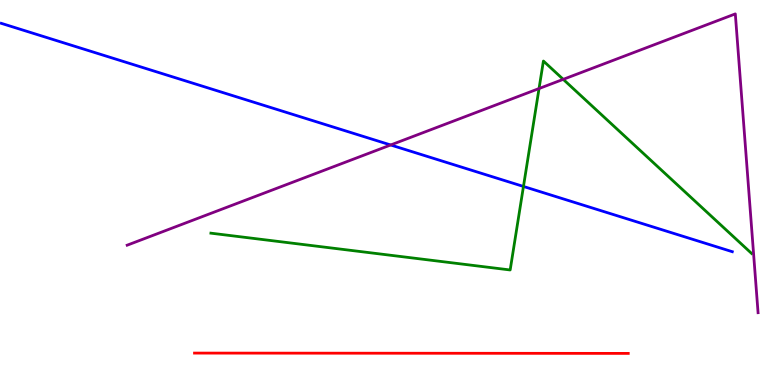[{'lines': ['blue', 'red'], 'intersections': []}, {'lines': ['green', 'red'], 'intersections': []}, {'lines': ['purple', 'red'], 'intersections': []}, {'lines': ['blue', 'green'], 'intersections': [{'x': 6.75, 'y': 5.16}]}, {'lines': ['blue', 'purple'], 'intersections': [{'x': 5.04, 'y': 6.23}]}, {'lines': ['green', 'purple'], 'intersections': [{'x': 6.96, 'y': 7.7}, {'x': 7.27, 'y': 7.94}]}]